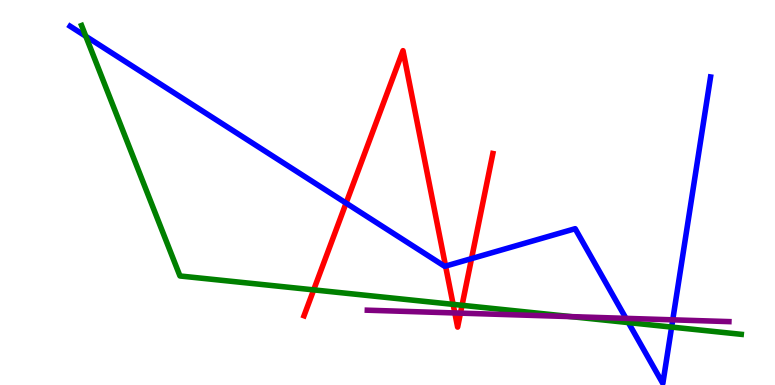[{'lines': ['blue', 'red'], 'intersections': [{'x': 4.47, 'y': 4.72}, {'x': 5.75, 'y': 3.09}, {'x': 6.08, 'y': 3.28}]}, {'lines': ['green', 'red'], 'intersections': [{'x': 4.05, 'y': 2.47}, {'x': 5.85, 'y': 2.09}, {'x': 5.96, 'y': 2.07}]}, {'lines': ['purple', 'red'], 'intersections': [{'x': 5.87, 'y': 1.87}, {'x': 5.94, 'y': 1.87}]}, {'lines': ['blue', 'green'], 'intersections': [{'x': 1.11, 'y': 9.06}, {'x': 8.11, 'y': 1.62}, {'x': 8.67, 'y': 1.5}]}, {'lines': ['blue', 'purple'], 'intersections': [{'x': 8.08, 'y': 1.73}, {'x': 8.68, 'y': 1.69}]}, {'lines': ['green', 'purple'], 'intersections': [{'x': 7.37, 'y': 1.78}]}]